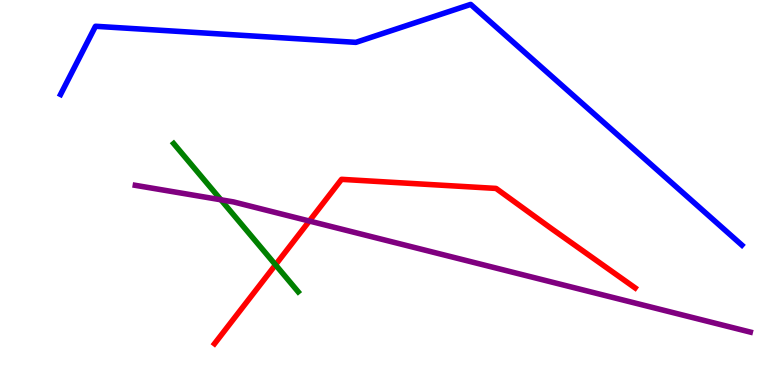[{'lines': ['blue', 'red'], 'intersections': []}, {'lines': ['green', 'red'], 'intersections': [{'x': 3.55, 'y': 3.12}]}, {'lines': ['purple', 'red'], 'intersections': [{'x': 3.99, 'y': 4.26}]}, {'lines': ['blue', 'green'], 'intersections': []}, {'lines': ['blue', 'purple'], 'intersections': []}, {'lines': ['green', 'purple'], 'intersections': [{'x': 2.85, 'y': 4.81}]}]